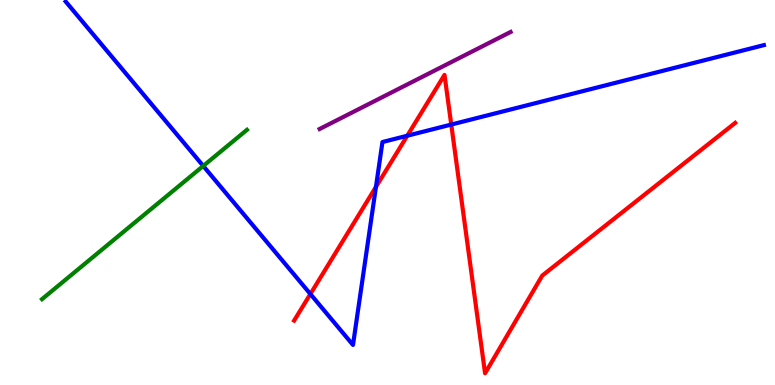[{'lines': ['blue', 'red'], 'intersections': [{'x': 4.0, 'y': 2.36}, {'x': 4.85, 'y': 5.14}, {'x': 5.26, 'y': 6.47}, {'x': 5.82, 'y': 6.76}]}, {'lines': ['green', 'red'], 'intersections': []}, {'lines': ['purple', 'red'], 'intersections': []}, {'lines': ['blue', 'green'], 'intersections': [{'x': 2.62, 'y': 5.69}]}, {'lines': ['blue', 'purple'], 'intersections': []}, {'lines': ['green', 'purple'], 'intersections': []}]